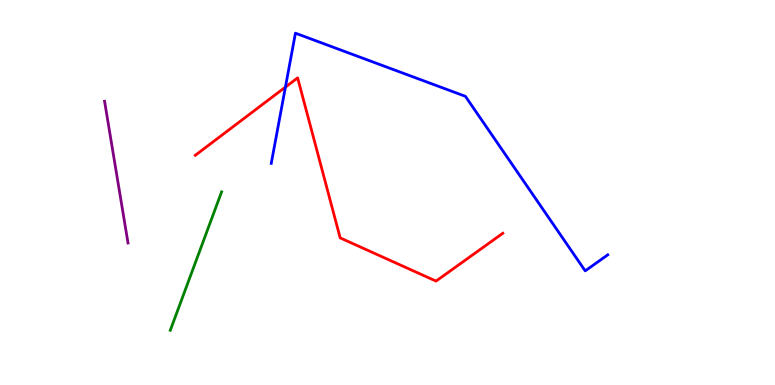[{'lines': ['blue', 'red'], 'intersections': [{'x': 3.68, 'y': 7.74}]}, {'lines': ['green', 'red'], 'intersections': []}, {'lines': ['purple', 'red'], 'intersections': []}, {'lines': ['blue', 'green'], 'intersections': []}, {'lines': ['blue', 'purple'], 'intersections': []}, {'lines': ['green', 'purple'], 'intersections': []}]